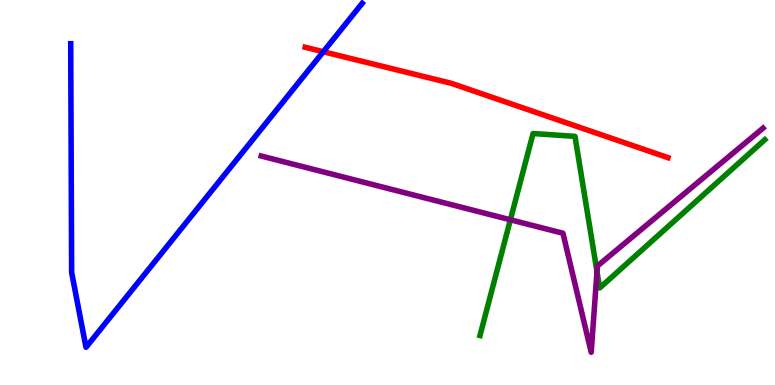[{'lines': ['blue', 'red'], 'intersections': [{'x': 4.17, 'y': 8.66}]}, {'lines': ['green', 'red'], 'intersections': []}, {'lines': ['purple', 'red'], 'intersections': []}, {'lines': ['blue', 'green'], 'intersections': []}, {'lines': ['blue', 'purple'], 'intersections': []}, {'lines': ['green', 'purple'], 'intersections': [{'x': 6.59, 'y': 4.29}, {'x': 7.7, 'y': 2.95}]}]